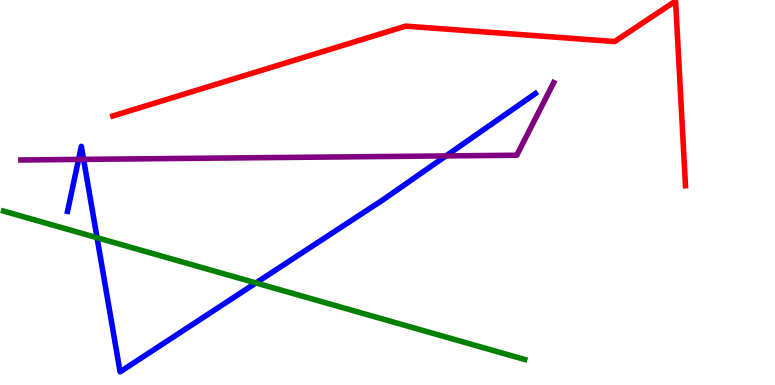[{'lines': ['blue', 'red'], 'intersections': []}, {'lines': ['green', 'red'], 'intersections': []}, {'lines': ['purple', 'red'], 'intersections': []}, {'lines': ['blue', 'green'], 'intersections': [{'x': 1.25, 'y': 3.83}, {'x': 3.3, 'y': 2.65}]}, {'lines': ['blue', 'purple'], 'intersections': [{'x': 1.01, 'y': 5.86}, {'x': 1.08, 'y': 5.86}, {'x': 5.75, 'y': 5.95}]}, {'lines': ['green', 'purple'], 'intersections': []}]